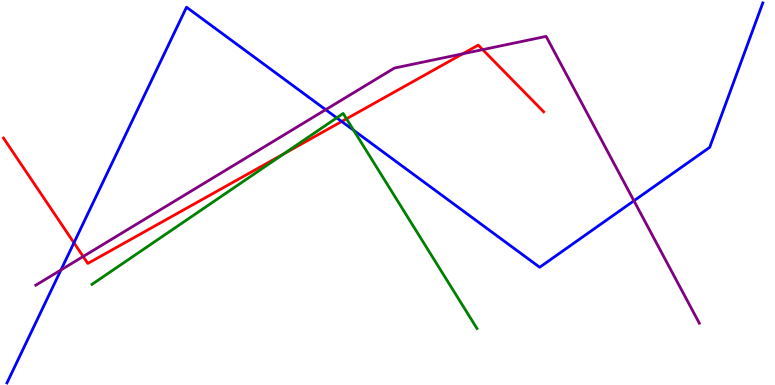[{'lines': ['blue', 'red'], 'intersections': [{'x': 0.954, 'y': 3.69}, {'x': 4.41, 'y': 6.84}]}, {'lines': ['green', 'red'], 'intersections': [{'x': 3.66, 'y': 6.0}, {'x': 4.47, 'y': 6.91}]}, {'lines': ['purple', 'red'], 'intersections': [{'x': 1.07, 'y': 3.34}, {'x': 5.97, 'y': 8.6}, {'x': 6.23, 'y': 8.71}]}, {'lines': ['blue', 'green'], 'intersections': [{'x': 4.34, 'y': 6.94}, {'x': 4.56, 'y': 6.62}]}, {'lines': ['blue', 'purple'], 'intersections': [{'x': 0.787, 'y': 2.99}, {'x': 4.2, 'y': 7.15}, {'x': 8.18, 'y': 4.78}]}, {'lines': ['green', 'purple'], 'intersections': []}]